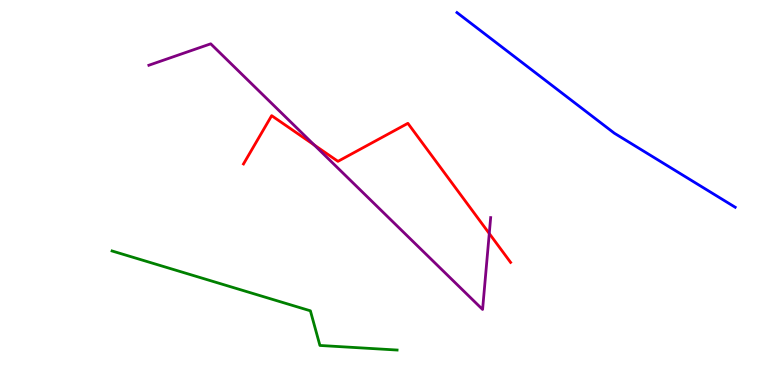[{'lines': ['blue', 'red'], 'intersections': []}, {'lines': ['green', 'red'], 'intersections': []}, {'lines': ['purple', 'red'], 'intersections': [{'x': 4.06, 'y': 6.23}, {'x': 6.31, 'y': 3.93}]}, {'lines': ['blue', 'green'], 'intersections': []}, {'lines': ['blue', 'purple'], 'intersections': []}, {'lines': ['green', 'purple'], 'intersections': []}]